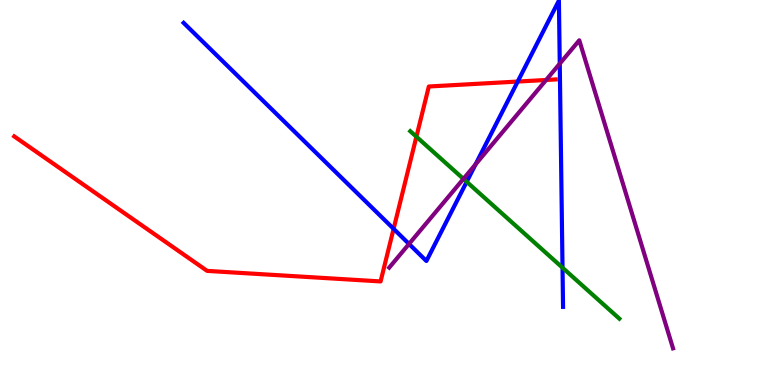[{'lines': ['blue', 'red'], 'intersections': [{'x': 5.08, 'y': 4.06}, {'x': 6.68, 'y': 7.88}]}, {'lines': ['green', 'red'], 'intersections': [{'x': 5.37, 'y': 6.45}]}, {'lines': ['purple', 'red'], 'intersections': [{'x': 7.05, 'y': 7.92}]}, {'lines': ['blue', 'green'], 'intersections': [{'x': 6.02, 'y': 5.28}, {'x': 7.26, 'y': 3.05}]}, {'lines': ['blue', 'purple'], 'intersections': [{'x': 5.28, 'y': 3.66}, {'x': 6.14, 'y': 5.73}, {'x': 7.22, 'y': 8.35}]}, {'lines': ['green', 'purple'], 'intersections': [{'x': 5.98, 'y': 5.35}]}]